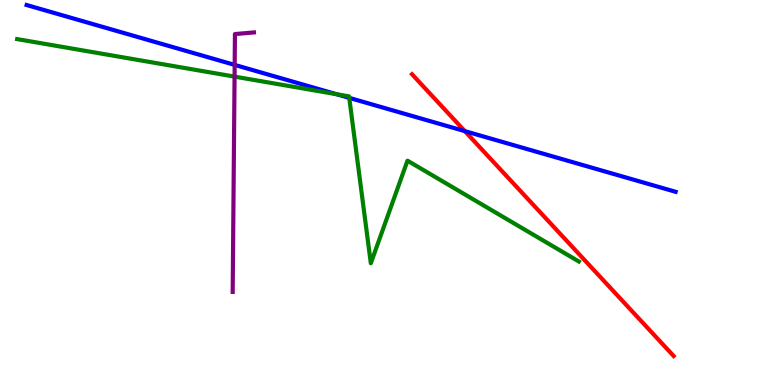[{'lines': ['blue', 'red'], 'intersections': [{'x': 6.0, 'y': 6.59}]}, {'lines': ['green', 'red'], 'intersections': []}, {'lines': ['purple', 'red'], 'intersections': []}, {'lines': ['blue', 'green'], 'intersections': [{'x': 4.34, 'y': 7.55}, {'x': 4.51, 'y': 7.46}]}, {'lines': ['blue', 'purple'], 'intersections': [{'x': 3.03, 'y': 8.31}]}, {'lines': ['green', 'purple'], 'intersections': [{'x': 3.03, 'y': 8.01}]}]